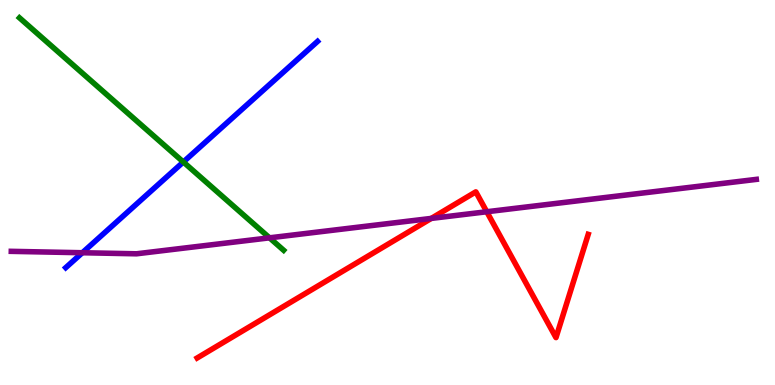[{'lines': ['blue', 'red'], 'intersections': []}, {'lines': ['green', 'red'], 'intersections': []}, {'lines': ['purple', 'red'], 'intersections': [{'x': 5.56, 'y': 4.33}, {'x': 6.28, 'y': 4.5}]}, {'lines': ['blue', 'green'], 'intersections': [{'x': 2.37, 'y': 5.79}]}, {'lines': ['blue', 'purple'], 'intersections': [{'x': 1.06, 'y': 3.44}]}, {'lines': ['green', 'purple'], 'intersections': [{'x': 3.48, 'y': 3.82}]}]